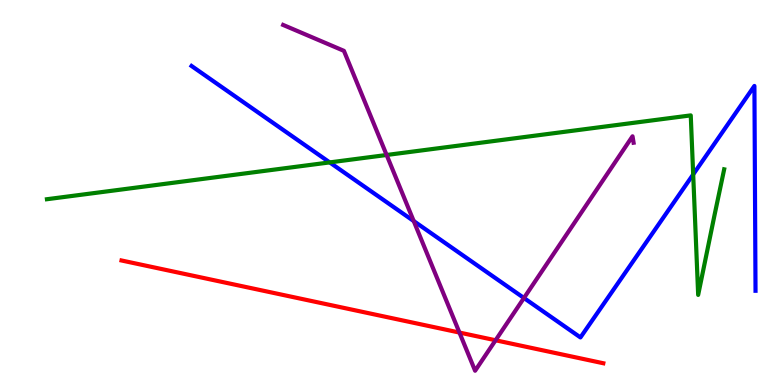[{'lines': ['blue', 'red'], 'intersections': []}, {'lines': ['green', 'red'], 'intersections': []}, {'lines': ['purple', 'red'], 'intersections': [{'x': 5.93, 'y': 1.36}, {'x': 6.39, 'y': 1.16}]}, {'lines': ['blue', 'green'], 'intersections': [{'x': 4.25, 'y': 5.78}, {'x': 8.94, 'y': 5.47}]}, {'lines': ['blue', 'purple'], 'intersections': [{'x': 5.34, 'y': 4.26}, {'x': 6.76, 'y': 2.26}]}, {'lines': ['green', 'purple'], 'intersections': [{'x': 4.99, 'y': 5.97}]}]